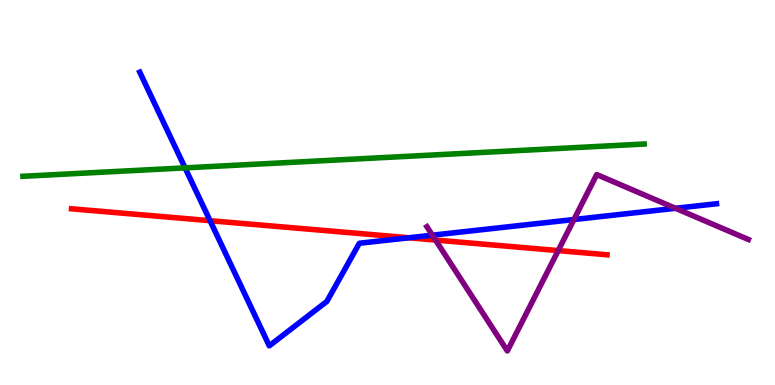[{'lines': ['blue', 'red'], 'intersections': [{'x': 2.71, 'y': 4.27}, {'x': 5.28, 'y': 3.82}]}, {'lines': ['green', 'red'], 'intersections': []}, {'lines': ['purple', 'red'], 'intersections': [{'x': 5.62, 'y': 3.76}, {'x': 7.2, 'y': 3.49}]}, {'lines': ['blue', 'green'], 'intersections': [{'x': 2.39, 'y': 5.64}]}, {'lines': ['blue', 'purple'], 'intersections': [{'x': 5.58, 'y': 3.89}, {'x': 7.41, 'y': 4.3}, {'x': 8.72, 'y': 4.59}]}, {'lines': ['green', 'purple'], 'intersections': []}]